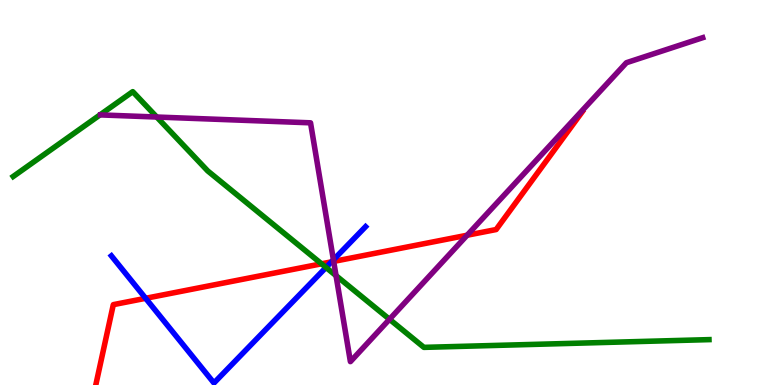[{'lines': ['blue', 'red'], 'intersections': [{'x': 1.88, 'y': 2.25}, {'x': 4.28, 'y': 3.2}]}, {'lines': ['green', 'red'], 'intersections': [{'x': 4.15, 'y': 3.15}]}, {'lines': ['purple', 'red'], 'intersections': [{'x': 4.31, 'y': 3.21}, {'x': 6.03, 'y': 3.89}]}, {'lines': ['blue', 'green'], 'intersections': [{'x': 4.21, 'y': 3.05}]}, {'lines': ['blue', 'purple'], 'intersections': [{'x': 4.3, 'y': 3.25}]}, {'lines': ['green', 'purple'], 'intersections': [{'x': 2.02, 'y': 6.96}, {'x': 4.34, 'y': 2.84}, {'x': 5.03, 'y': 1.71}]}]